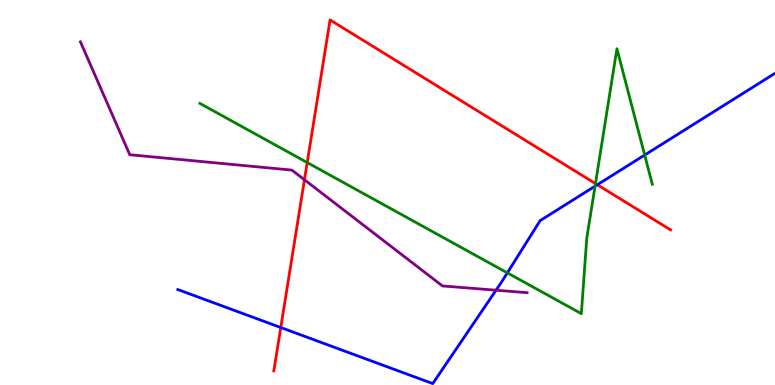[{'lines': ['blue', 'red'], 'intersections': [{'x': 3.62, 'y': 1.49}, {'x': 7.71, 'y': 5.2}]}, {'lines': ['green', 'red'], 'intersections': [{'x': 3.96, 'y': 5.78}, {'x': 7.68, 'y': 5.23}]}, {'lines': ['purple', 'red'], 'intersections': [{'x': 3.93, 'y': 5.33}]}, {'lines': ['blue', 'green'], 'intersections': [{'x': 6.55, 'y': 2.91}, {'x': 7.68, 'y': 5.16}, {'x': 8.32, 'y': 5.97}]}, {'lines': ['blue', 'purple'], 'intersections': [{'x': 6.4, 'y': 2.46}]}, {'lines': ['green', 'purple'], 'intersections': []}]